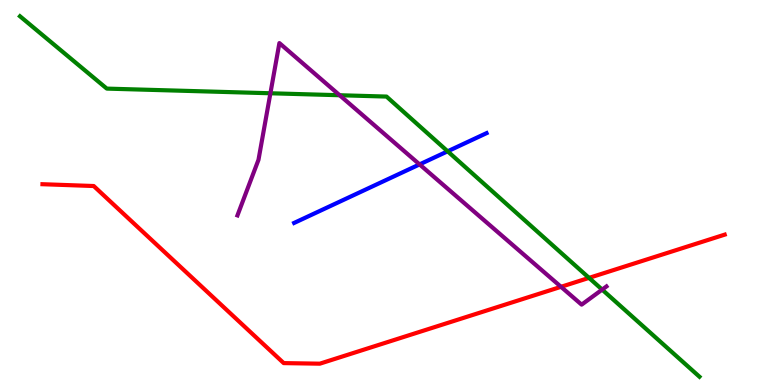[{'lines': ['blue', 'red'], 'intersections': []}, {'lines': ['green', 'red'], 'intersections': [{'x': 7.6, 'y': 2.78}]}, {'lines': ['purple', 'red'], 'intersections': [{'x': 7.24, 'y': 2.55}]}, {'lines': ['blue', 'green'], 'intersections': [{'x': 5.78, 'y': 6.07}]}, {'lines': ['blue', 'purple'], 'intersections': [{'x': 5.41, 'y': 5.73}]}, {'lines': ['green', 'purple'], 'intersections': [{'x': 3.49, 'y': 7.58}, {'x': 4.38, 'y': 7.53}, {'x': 7.77, 'y': 2.48}]}]